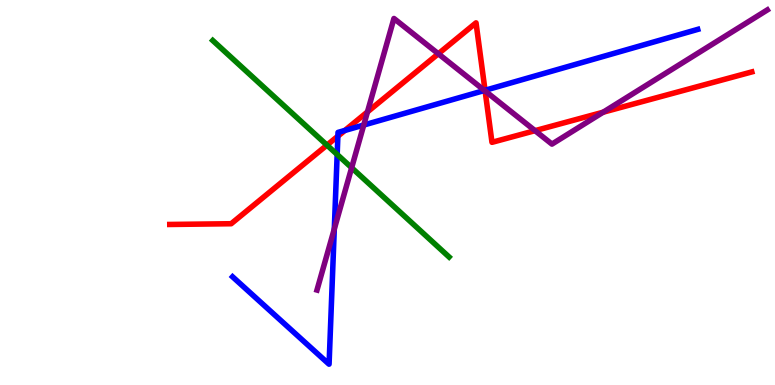[{'lines': ['blue', 'red'], 'intersections': [{'x': 4.36, 'y': 6.46}, {'x': 4.45, 'y': 6.61}, {'x': 6.26, 'y': 7.65}]}, {'lines': ['green', 'red'], 'intersections': [{'x': 4.22, 'y': 6.23}]}, {'lines': ['purple', 'red'], 'intersections': [{'x': 4.74, 'y': 7.09}, {'x': 5.66, 'y': 8.6}, {'x': 6.26, 'y': 7.64}, {'x': 6.9, 'y': 6.61}, {'x': 7.78, 'y': 7.09}]}, {'lines': ['blue', 'green'], 'intersections': [{'x': 4.35, 'y': 5.99}]}, {'lines': ['blue', 'purple'], 'intersections': [{'x': 4.31, 'y': 4.05}, {'x': 4.69, 'y': 6.75}, {'x': 6.25, 'y': 7.65}]}, {'lines': ['green', 'purple'], 'intersections': [{'x': 4.54, 'y': 5.64}]}]